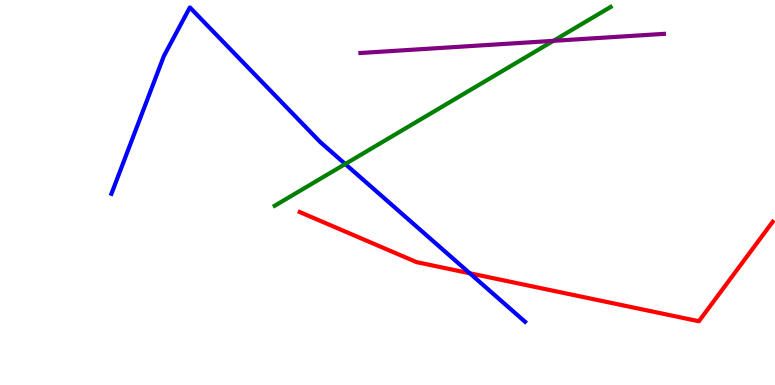[{'lines': ['blue', 'red'], 'intersections': [{'x': 6.06, 'y': 2.9}]}, {'lines': ['green', 'red'], 'intersections': []}, {'lines': ['purple', 'red'], 'intersections': []}, {'lines': ['blue', 'green'], 'intersections': [{'x': 4.45, 'y': 5.74}]}, {'lines': ['blue', 'purple'], 'intersections': []}, {'lines': ['green', 'purple'], 'intersections': [{'x': 7.14, 'y': 8.94}]}]